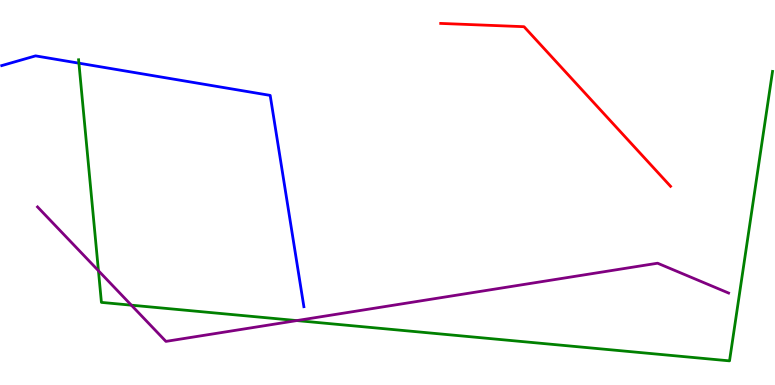[{'lines': ['blue', 'red'], 'intersections': []}, {'lines': ['green', 'red'], 'intersections': []}, {'lines': ['purple', 'red'], 'intersections': []}, {'lines': ['blue', 'green'], 'intersections': [{'x': 1.02, 'y': 8.36}]}, {'lines': ['blue', 'purple'], 'intersections': []}, {'lines': ['green', 'purple'], 'intersections': [{'x': 1.27, 'y': 2.97}, {'x': 1.69, 'y': 2.07}, {'x': 3.83, 'y': 1.67}]}]